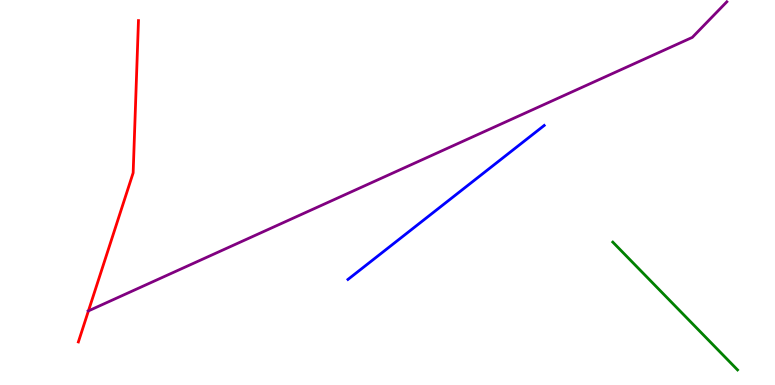[{'lines': ['blue', 'red'], 'intersections': []}, {'lines': ['green', 'red'], 'intersections': []}, {'lines': ['purple', 'red'], 'intersections': [{'x': 1.14, 'y': 1.92}]}, {'lines': ['blue', 'green'], 'intersections': []}, {'lines': ['blue', 'purple'], 'intersections': []}, {'lines': ['green', 'purple'], 'intersections': []}]